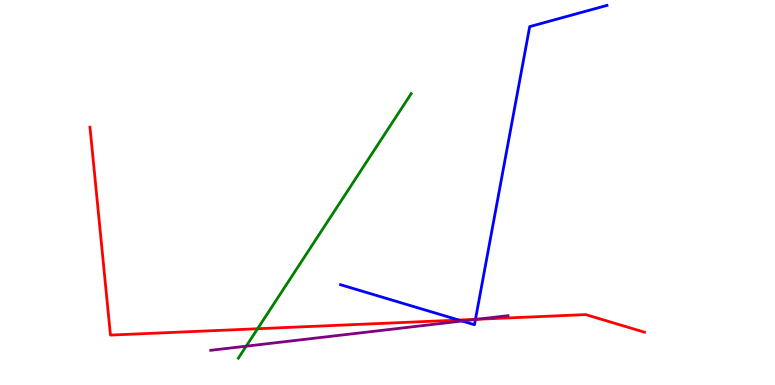[{'lines': ['blue', 'red'], 'intersections': [{'x': 5.92, 'y': 1.69}, {'x': 6.14, 'y': 1.71}]}, {'lines': ['green', 'red'], 'intersections': [{'x': 3.32, 'y': 1.46}]}, {'lines': ['purple', 'red'], 'intersections': [{'x': 6.15, 'y': 1.71}]}, {'lines': ['blue', 'green'], 'intersections': []}, {'lines': ['blue', 'purple'], 'intersections': [{'x': 5.96, 'y': 1.66}, {'x': 6.13, 'y': 1.7}]}, {'lines': ['green', 'purple'], 'intersections': [{'x': 3.18, 'y': 1.01}]}]